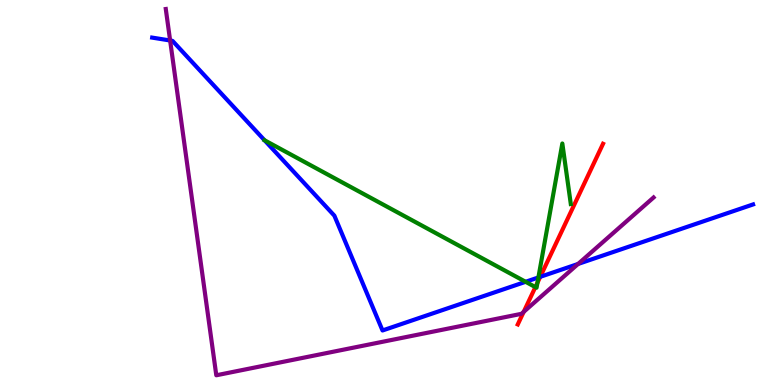[{'lines': ['blue', 'red'], 'intersections': [{'x': 6.97, 'y': 2.81}]}, {'lines': ['green', 'red'], 'intersections': [{'x': 6.91, 'y': 2.54}, {'x': 6.94, 'y': 2.66}]}, {'lines': ['purple', 'red'], 'intersections': [{'x': 6.76, 'y': 1.9}]}, {'lines': ['blue', 'green'], 'intersections': [{'x': 6.78, 'y': 2.68}, {'x': 6.95, 'y': 2.79}]}, {'lines': ['blue', 'purple'], 'intersections': [{'x': 2.2, 'y': 8.95}, {'x': 7.46, 'y': 3.14}]}, {'lines': ['green', 'purple'], 'intersections': []}]